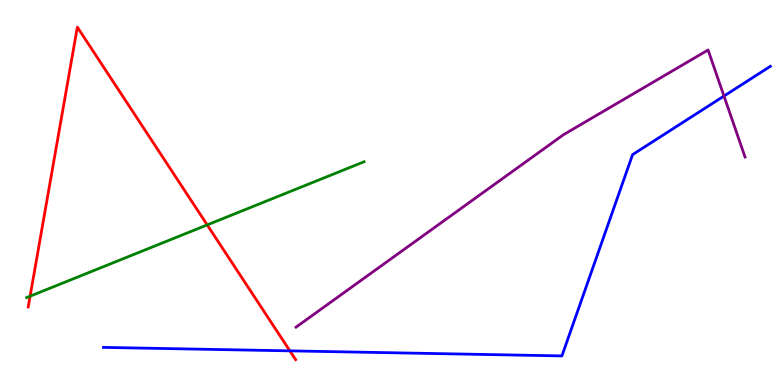[{'lines': ['blue', 'red'], 'intersections': [{'x': 3.74, 'y': 0.887}]}, {'lines': ['green', 'red'], 'intersections': [{'x': 0.388, 'y': 2.31}, {'x': 2.67, 'y': 4.16}]}, {'lines': ['purple', 'red'], 'intersections': []}, {'lines': ['blue', 'green'], 'intersections': []}, {'lines': ['blue', 'purple'], 'intersections': [{'x': 9.34, 'y': 7.51}]}, {'lines': ['green', 'purple'], 'intersections': []}]